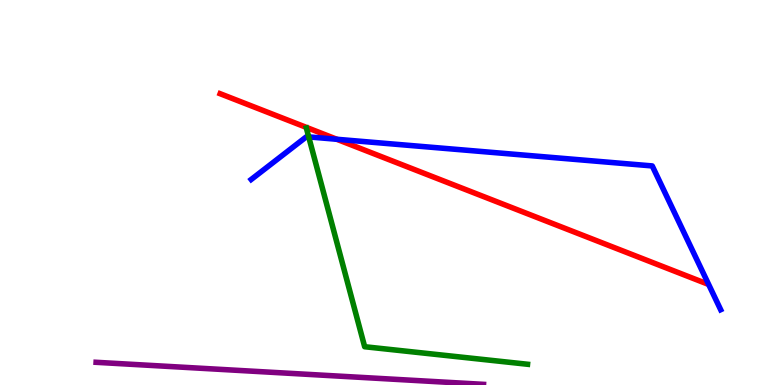[{'lines': ['blue', 'red'], 'intersections': [{'x': 4.35, 'y': 6.38}]}, {'lines': ['green', 'red'], 'intersections': []}, {'lines': ['purple', 'red'], 'intersections': []}, {'lines': ['blue', 'green'], 'intersections': [{'x': 3.98, 'y': 6.44}]}, {'lines': ['blue', 'purple'], 'intersections': []}, {'lines': ['green', 'purple'], 'intersections': []}]